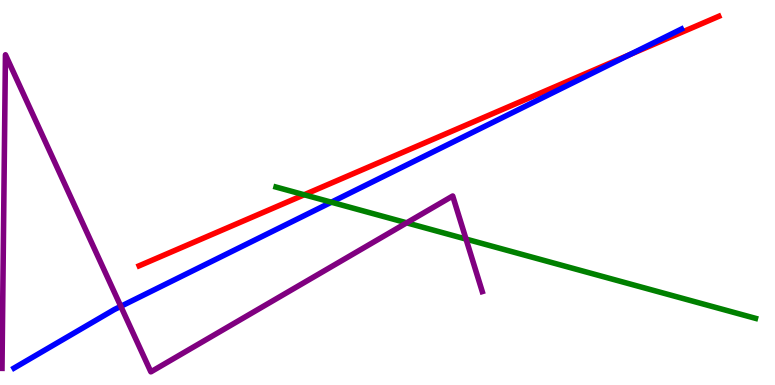[{'lines': ['blue', 'red'], 'intersections': [{'x': 8.12, 'y': 8.58}]}, {'lines': ['green', 'red'], 'intersections': [{'x': 3.92, 'y': 4.94}]}, {'lines': ['purple', 'red'], 'intersections': []}, {'lines': ['blue', 'green'], 'intersections': [{'x': 4.28, 'y': 4.75}]}, {'lines': ['blue', 'purple'], 'intersections': [{'x': 1.56, 'y': 2.04}]}, {'lines': ['green', 'purple'], 'intersections': [{'x': 5.25, 'y': 4.21}, {'x': 6.01, 'y': 3.79}]}]